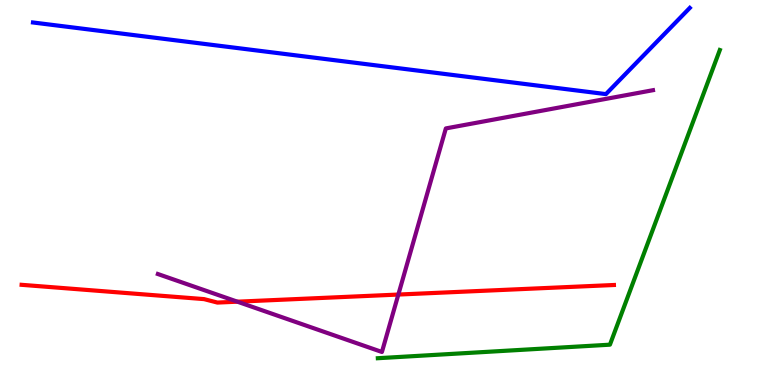[{'lines': ['blue', 'red'], 'intersections': []}, {'lines': ['green', 'red'], 'intersections': []}, {'lines': ['purple', 'red'], 'intersections': [{'x': 3.06, 'y': 2.16}, {'x': 5.14, 'y': 2.35}]}, {'lines': ['blue', 'green'], 'intersections': []}, {'lines': ['blue', 'purple'], 'intersections': []}, {'lines': ['green', 'purple'], 'intersections': []}]